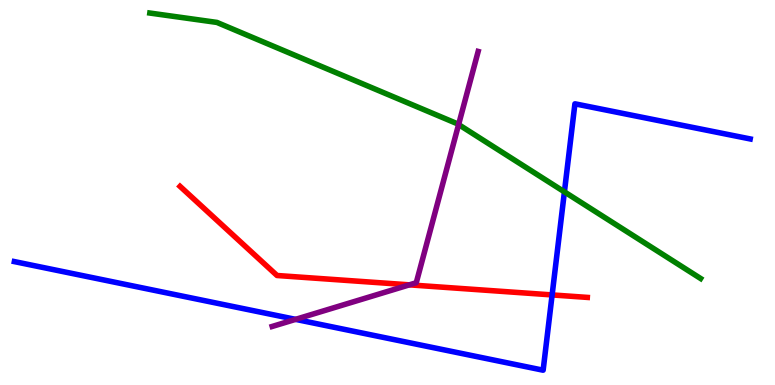[{'lines': ['blue', 'red'], 'intersections': [{'x': 7.12, 'y': 2.34}]}, {'lines': ['green', 'red'], 'intersections': []}, {'lines': ['purple', 'red'], 'intersections': [{'x': 5.28, 'y': 2.6}]}, {'lines': ['blue', 'green'], 'intersections': [{'x': 7.28, 'y': 5.02}]}, {'lines': ['blue', 'purple'], 'intersections': [{'x': 3.81, 'y': 1.7}]}, {'lines': ['green', 'purple'], 'intersections': [{'x': 5.92, 'y': 6.76}]}]